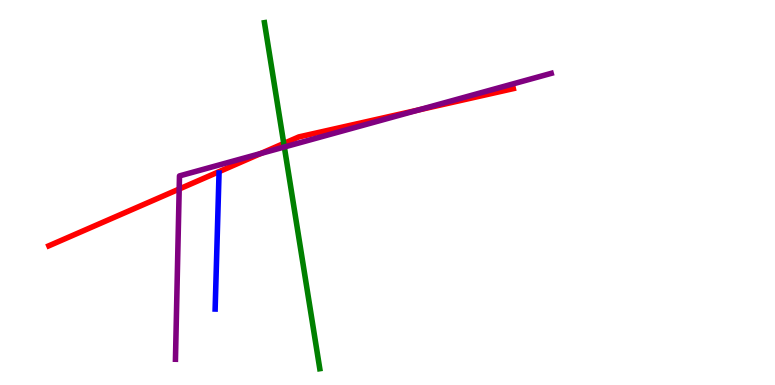[{'lines': ['blue', 'red'], 'intersections': []}, {'lines': ['green', 'red'], 'intersections': [{'x': 3.66, 'y': 6.27}]}, {'lines': ['purple', 'red'], 'intersections': [{'x': 2.31, 'y': 5.09}, {'x': 3.37, 'y': 6.01}, {'x': 5.4, 'y': 7.14}]}, {'lines': ['blue', 'green'], 'intersections': []}, {'lines': ['blue', 'purple'], 'intersections': []}, {'lines': ['green', 'purple'], 'intersections': [{'x': 3.67, 'y': 6.18}]}]